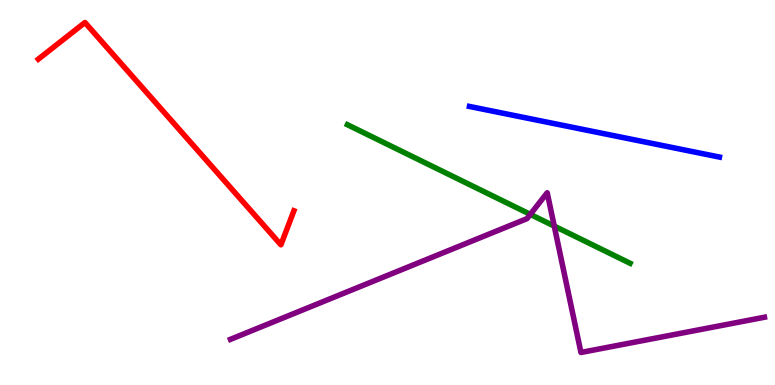[{'lines': ['blue', 'red'], 'intersections': []}, {'lines': ['green', 'red'], 'intersections': []}, {'lines': ['purple', 'red'], 'intersections': []}, {'lines': ['blue', 'green'], 'intersections': []}, {'lines': ['blue', 'purple'], 'intersections': []}, {'lines': ['green', 'purple'], 'intersections': [{'x': 6.84, 'y': 4.43}, {'x': 7.15, 'y': 4.13}]}]